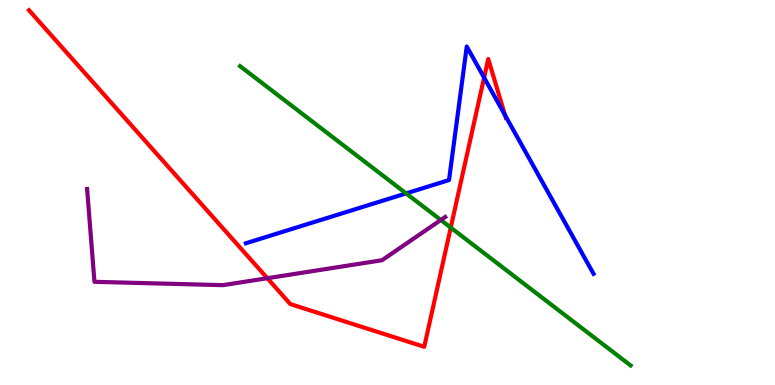[{'lines': ['blue', 'red'], 'intersections': [{'x': 6.25, 'y': 7.98}, {'x': 6.52, 'y': 7.01}]}, {'lines': ['green', 'red'], 'intersections': [{'x': 5.82, 'y': 4.09}]}, {'lines': ['purple', 'red'], 'intersections': [{'x': 3.45, 'y': 2.77}]}, {'lines': ['blue', 'green'], 'intersections': [{'x': 5.24, 'y': 4.98}]}, {'lines': ['blue', 'purple'], 'intersections': []}, {'lines': ['green', 'purple'], 'intersections': [{'x': 5.69, 'y': 4.29}]}]